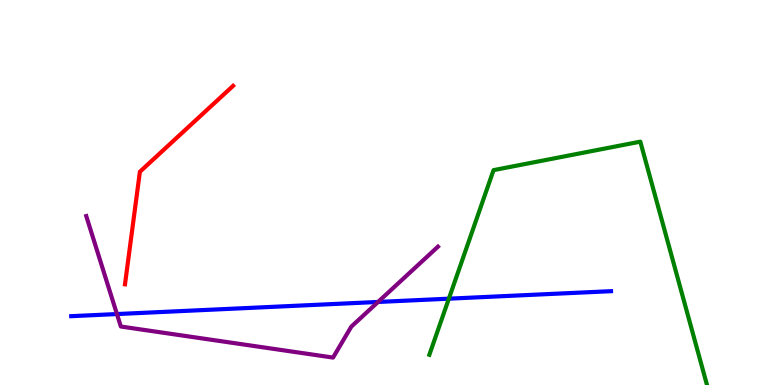[{'lines': ['blue', 'red'], 'intersections': []}, {'lines': ['green', 'red'], 'intersections': []}, {'lines': ['purple', 'red'], 'intersections': []}, {'lines': ['blue', 'green'], 'intersections': [{'x': 5.79, 'y': 2.24}]}, {'lines': ['blue', 'purple'], 'intersections': [{'x': 1.51, 'y': 1.84}, {'x': 4.88, 'y': 2.16}]}, {'lines': ['green', 'purple'], 'intersections': []}]